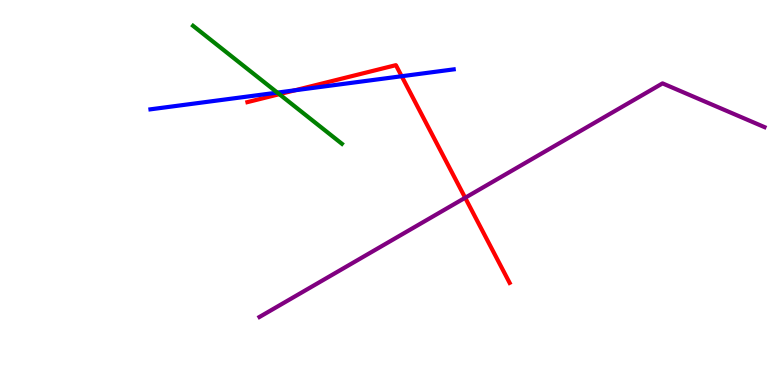[{'lines': ['blue', 'red'], 'intersections': [{'x': 3.81, 'y': 7.65}, {'x': 5.18, 'y': 8.02}]}, {'lines': ['green', 'red'], 'intersections': [{'x': 3.6, 'y': 7.55}]}, {'lines': ['purple', 'red'], 'intersections': [{'x': 6.0, 'y': 4.86}]}, {'lines': ['blue', 'green'], 'intersections': [{'x': 3.58, 'y': 7.59}]}, {'lines': ['blue', 'purple'], 'intersections': []}, {'lines': ['green', 'purple'], 'intersections': []}]